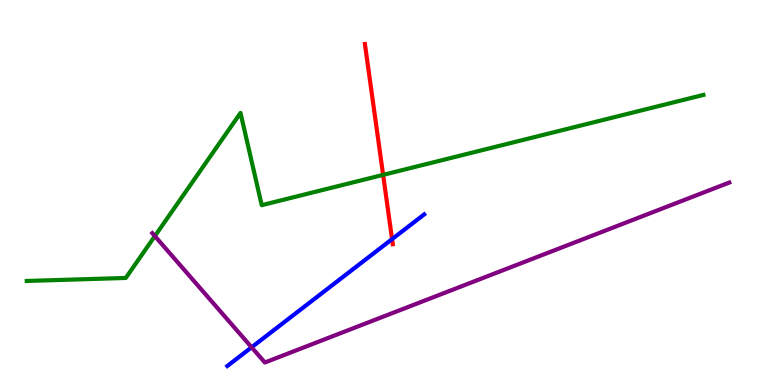[{'lines': ['blue', 'red'], 'intersections': [{'x': 5.06, 'y': 3.79}]}, {'lines': ['green', 'red'], 'intersections': [{'x': 4.94, 'y': 5.46}]}, {'lines': ['purple', 'red'], 'intersections': []}, {'lines': ['blue', 'green'], 'intersections': []}, {'lines': ['blue', 'purple'], 'intersections': [{'x': 3.25, 'y': 0.98}]}, {'lines': ['green', 'purple'], 'intersections': [{'x': 2.0, 'y': 3.87}]}]